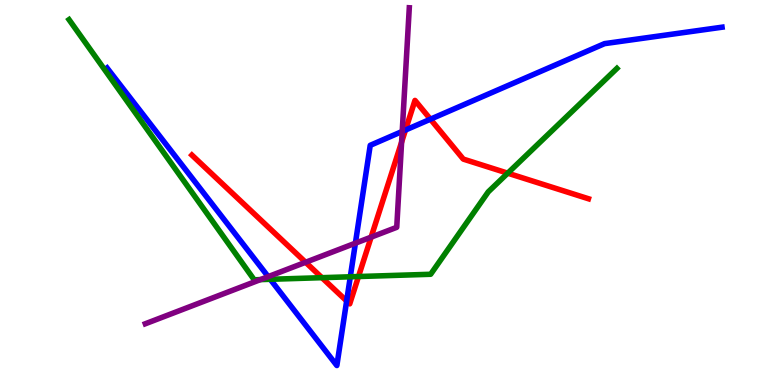[{'lines': ['blue', 'red'], 'intersections': [{'x': 4.47, 'y': 2.18}, {'x': 5.23, 'y': 6.62}, {'x': 5.55, 'y': 6.9}]}, {'lines': ['green', 'red'], 'intersections': [{'x': 4.15, 'y': 2.79}, {'x': 4.63, 'y': 2.82}, {'x': 6.55, 'y': 5.5}]}, {'lines': ['purple', 'red'], 'intersections': [{'x': 3.94, 'y': 3.19}, {'x': 4.79, 'y': 3.84}, {'x': 5.18, 'y': 6.31}]}, {'lines': ['blue', 'green'], 'intersections': [{'x': 3.49, 'y': 2.75}, {'x': 4.52, 'y': 2.81}]}, {'lines': ['blue', 'purple'], 'intersections': [{'x': 3.46, 'y': 2.81}, {'x': 4.59, 'y': 3.68}, {'x': 5.19, 'y': 6.59}]}, {'lines': ['green', 'purple'], 'intersections': [{'x': 3.36, 'y': 2.74}]}]